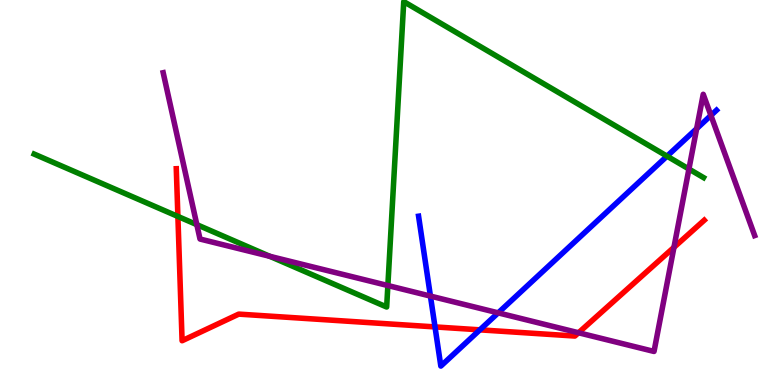[{'lines': ['blue', 'red'], 'intersections': [{'x': 5.61, 'y': 1.51}, {'x': 6.19, 'y': 1.43}]}, {'lines': ['green', 'red'], 'intersections': [{'x': 2.3, 'y': 4.38}]}, {'lines': ['purple', 'red'], 'intersections': [{'x': 7.46, 'y': 1.36}, {'x': 8.7, 'y': 3.58}]}, {'lines': ['blue', 'green'], 'intersections': [{'x': 8.61, 'y': 5.94}]}, {'lines': ['blue', 'purple'], 'intersections': [{'x': 5.55, 'y': 2.31}, {'x': 6.43, 'y': 1.87}, {'x': 8.99, 'y': 6.66}, {'x': 9.17, 'y': 7.0}]}, {'lines': ['green', 'purple'], 'intersections': [{'x': 2.54, 'y': 4.16}, {'x': 3.48, 'y': 3.34}, {'x': 5.0, 'y': 2.58}, {'x': 8.89, 'y': 5.61}]}]